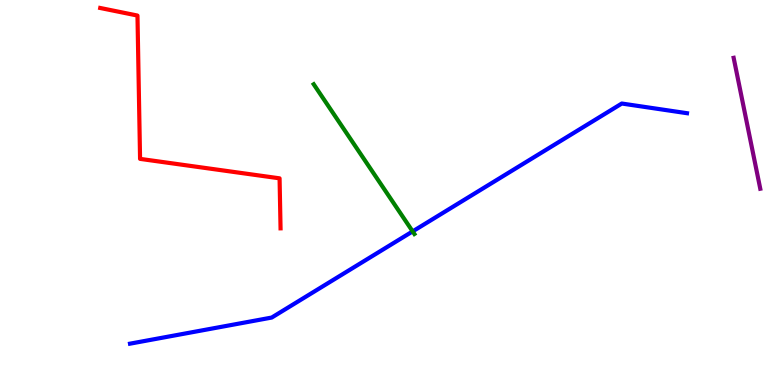[{'lines': ['blue', 'red'], 'intersections': []}, {'lines': ['green', 'red'], 'intersections': []}, {'lines': ['purple', 'red'], 'intersections': []}, {'lines': ['blue', 'green'], 'intersections': [{'x': 5.32, 'y': 3.99}]}, {'lines': ['blue', 'purple'], 'intersections': []}, {'lines': ['green', 'purple'], 'intersections': []}]